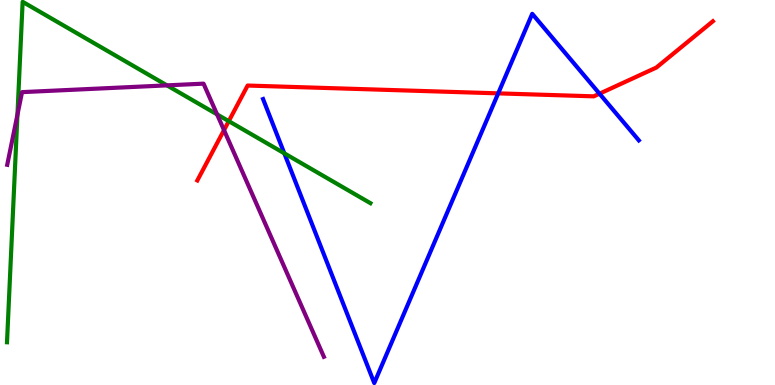[{'lines': ['blue', 'red'], 'intersections': [{'x': 6.43, 'y': 7.58}, {'x': 7.74, 'y': 7.57}]}, {'lines': ['green', 'red'], 'intersections': [{'x': 2.95, 'y': 6.85}]}, {'lines': ['purple', 'red'], 'intersections': [{'x': 2.89, 'y': 6.62}]}, {'lines': ['blue', 'green'], 'intersections': [{'x': 3.67, 'y': 6.02}]}, {'lines': ['blue', 'purple'], 'intersections': []}, {'lines': ['green', 'purple'], 'intersections': [{'x': 0.225, 'y': 7.02}, {'x': 2.15, 'y': 7.78}, {'x': 2.8, 'y': 7.03}]}]